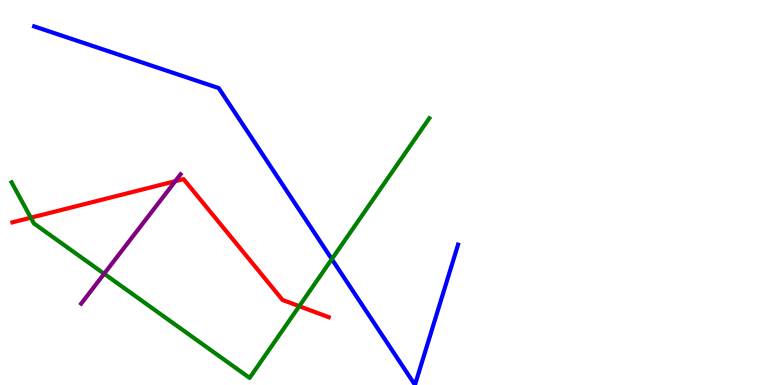[{'lines': ['blue', 'red'], 'intersections': []}, {'lines': ['green', 'red'], 'intersections': [{'x': 0.397, 'y': 4.35}, {'x': 3.86, 'y': 2.05}]}, {'lines': ['purple', 'red'], 'intersections': [{'x': 2.26, 'y': 5.29}]}, {'lines': ['blue', 'green'], 'intersections': [{'x': 4.28, 'y': 3.27}]}, {'lines': ['blue', 'purple'], 'intersections': []}, {'lines': ['green', 'purple'], 'intersections': [{'x': 1.34, 'y': 2.89}]}]